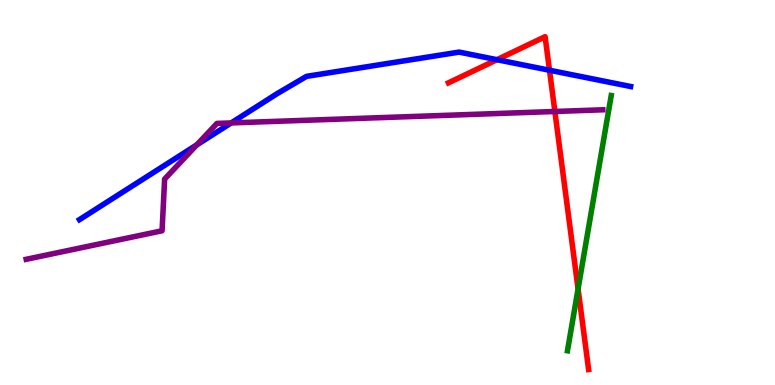[{'lines': ['blue', 'red'], 'intersections': [{'x': 6.41, 'y': 8.45}, {'x': 7.09, 'y': 8.18}]}, {'lines': ['green', 'red'], 'intersections': [{'x': 7.46, 'y': 2.5}]}, {'lines': ['purple', 'red'], 'intersections': [{'x': 7.16, 'y': 7.1}]}, {'lines': ['blue', 'green'], 'intersections': []}, {'lines': ['blue', 'purple'], 'intersections': [{'x': 2.54, 'y': 6.24}, {'x': 2.98, 'y': 6.81}]}, {'lines': ['green', 'purple'], 'intersections': []}]